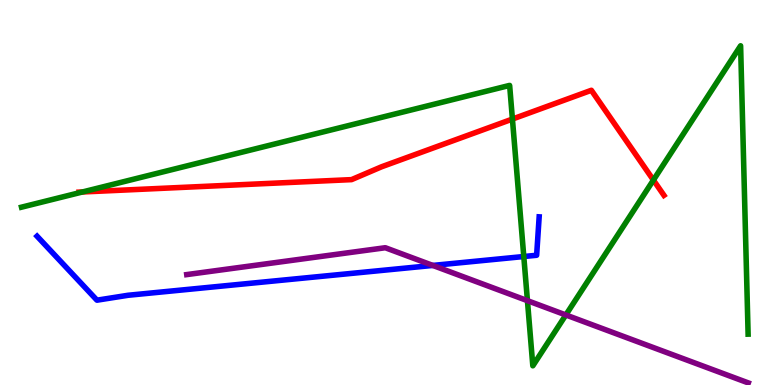[{'lines': ['blue', 'red'], 'intersections': []}, {'lines': ['green', 'red'], 'intersections': [{'x': 1.06, 'y': 5.01}, {'x': 6.61, 'y': 6.91}, {'x': 8.43, 'y': 5.32}]}, {'lines': ['purple', 'red'], 'intersections': []}, {'lines': ['blue', 'green'], 'intersections': [{'x': 6.76, 'y': 3.34}]}, {'lines': ['blue', 'purple'], 'intersections': [{'x': 5.58, 'y': 3.11}]}, {'lines': ['green', 'purple'], 'intersections': [{'x': 6.81, 'y': 2.19}, {'x': 7.3, 'y': 1.82}]}]